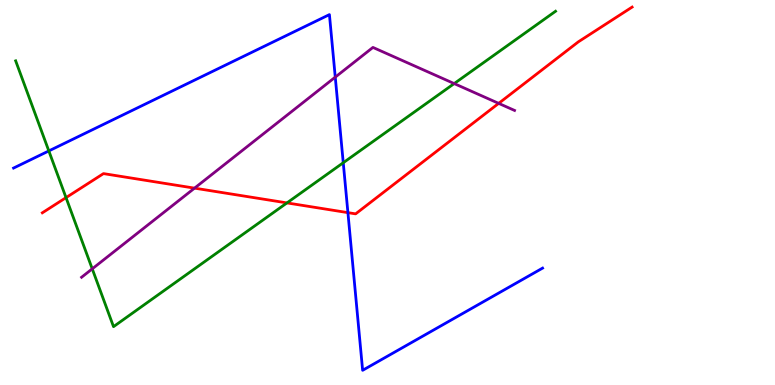[{'lines': ['blue', 'red'], 'intersections': [{'x': 4.49, 'y': 4.48}]}, {'lines': ['green', 'red'], 'intersections': [{'x': 0.852, 'y': 4.87}, {'x': 3.7, 'y': 4.73}]}, {'lines': ['purple', 'red'], 'intersections': [{'x': 2.51, 'y': 5.11}, {'x': 6.43, 'y': 7.32}]}, {'lines': ['blue', 'green'], 'intersections': [{'x': 0.63, 'y': 6.08}, {'x': 4.43, 'y': 5.77}]}, {'lines': ['blue', 'purple'], 'intersections': [{'x': 4.33, 'y': 8.0}]}, {'lines': ['green', 'purple'], 'intersections': [{'x': 1.19, 'y': 3.02}, {'x': 5.86, 'y': 7.83}]}]